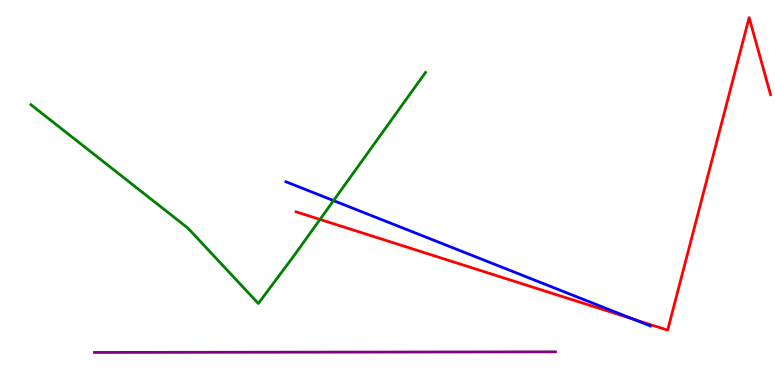[{'lines': ['blue', 'red'], 'intersections': [{'x': 8.18, 'y': 1.71}]}, {'lines': ['green', 'red'], 'intersections': [{'x': 4.13, 'y': 4.3}]}, {'lines': ['purple', 'red'], 'intersections': []}, {'lines': ['blue', 'green'], 'intersections': [{'x': 4.3, 'y': 4.79}]}, {'lines': ['blue', 'purple'], 'intersections': []}, {'lines': ['green', 'purple'], 'intersections': []}]